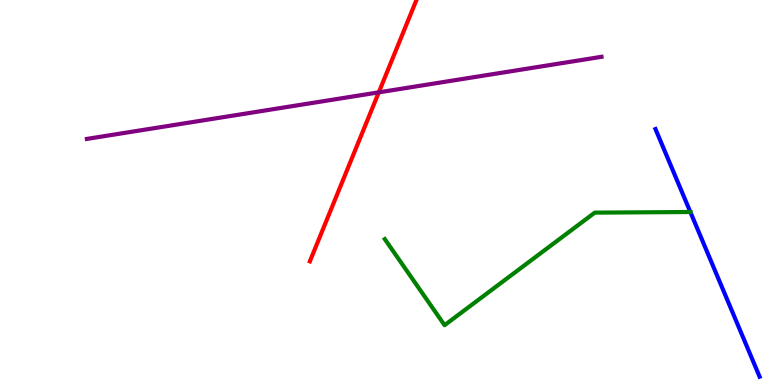[{'lines': ['blue', 'red'], 'intersections': []}, {'lines': ['green', 'red'], 'intersections': []}, {'lines': ['purple', 'red'], 'intersections': [{'x': 4.89, 'y': 7.6}]}, {'lines': ['blue', 'green'], 'intersections': [{'x': 8.91, 'y': 4.49}]}, {'lines': ['blue', 'purple'], 'intersections': []}, {'lines': ['green', 'purple'], 'intersections': []}]